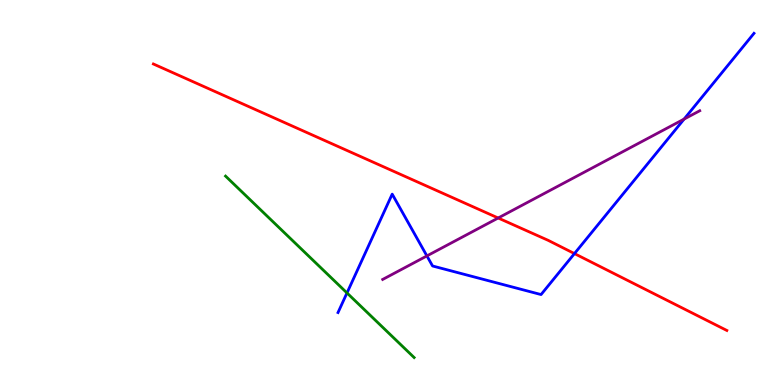[{'lines': ['blue', 'red'], 'intersections': [{'x': 7.41, 'y': 3.41}]}, {'lines': ['green', 'red'], 'intersections': []}, {'lines': ['purple', 'red'], 'intersections': [{'x': 6.43, 'y': 4.34}]}, {'lines': ['blue', 'green'], 'intersections': [{'x': 4.48, 'y': 2.39}]}, {'lines': ['blue', 'purple'], 'intersections': [{'x': 5.51, 'y': 3.35}, {'x': 8.83, 'y': 6.91}]}, {'lines': ['green', 'purple'], 'intersections': []}]